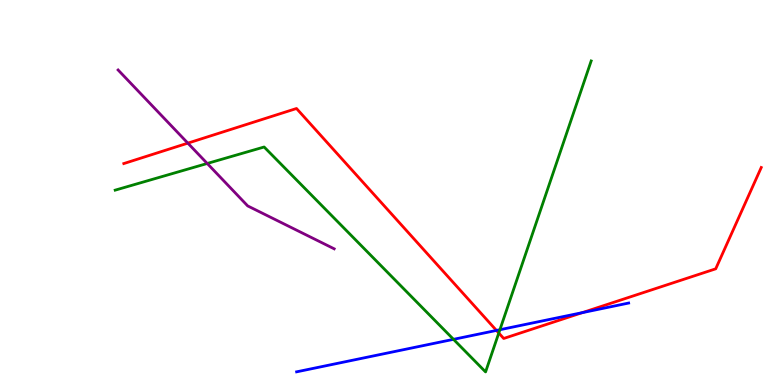[{'lines': ['blue', 'red'], 'intersections': [{'x': 6.41, 'y': 1.42}, {'x': 7.51, 'y': 1.88}]}, {'lines': ['green', 'red'], 'intersections': [{'x': 6.44, 'y': 1.35}]}, {'lines': ['purple', 'red'], 'intersections': [{'x': 2.42, 'y': 6.28}]}, {'lines': ['blue', 'green'], 'intersections': [{'x': 5.85, 'y': 1.19}, {'x': 6.45, 'y': 1.44}]}, {'lines': ['blue', 'purple'], 'intersections': []}, {'lines': ['green', 'purple'], 'intersections': [{'x': 2.67, 'y': 5.75}]}]